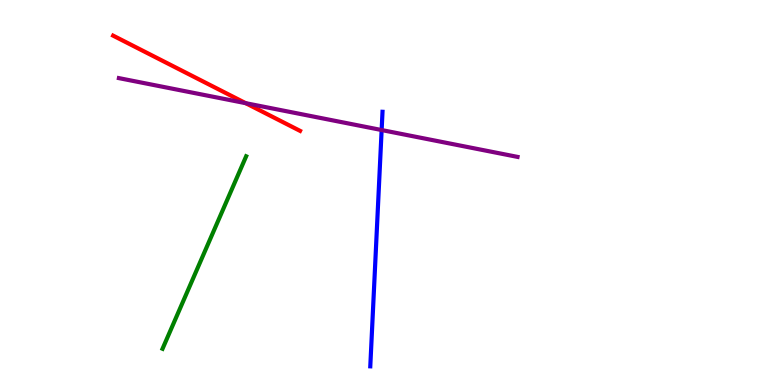[{'lines': ['blue', 'red'], 'intersections': []}, {'lines': ['green', 'red'], 'intersections': []}, {'lines': ['purple', 'red'], 'intersections': [{'x': 3.17, 'y': 7.32}]}, {'lines': ['blue', 'green'], 'intersections': []}, {'lines': ['blue', 'purple'], 'intersections': [{'x': 4.92, 'y': 6.62}]}, {'lines': ['green', 'purple'], 'intersections': []}]